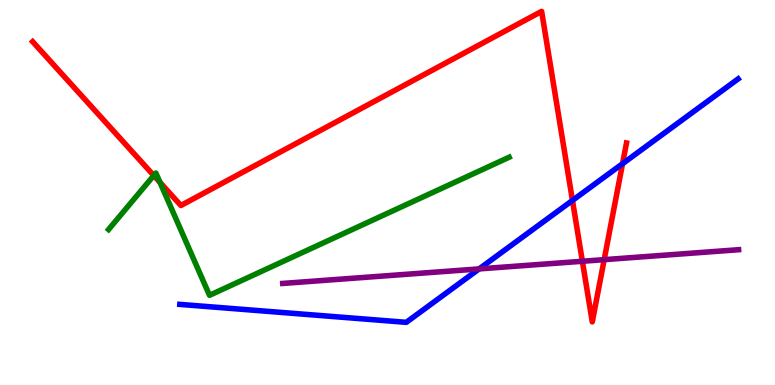[{'lines': ['blue', 'red'], 'intersections': [{'x': 7.39, 'y': 4.79}, {'x': 8.03, 'y': 5.75}]}, {'lines': ['green', 'red'], 'intersections': [{'x': 1.98, 'y': 5.44}, {'x': 2.06, 'y': 5.26}]}, {'lines': ['purple', 'red'], 'intersections': [{'x': 7.51, 'y': 3.21}, {'x': 7.8, 'y': 3.26}]}, {'lines': ['blue', 'green'], 'intersections': []}, {'lines': ['blue', 'purple'], 'intersections': [{'x': 6.18, 'y': 3.02}]}, {'lines': ['green', 'purple'], 'intersections': []}]